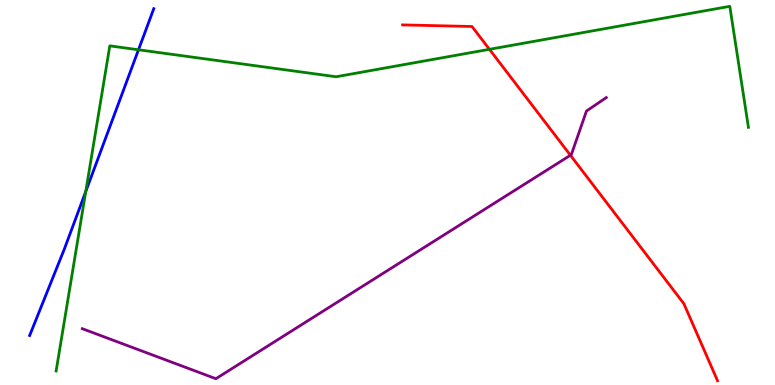[{'lines': ['blue', 'red'], 'intersections': []}, {'lines': ['green', 'red'], 'intersections': [{'x': 6.32, 'y': 8.72}]}, {'lines': ['purple', 'red'], 'intersections': [{'x': 7.36, 'y': 5.97}]}, {'lines': ['blue', 'green'], 'intersections': [{'x': 1.11, 'y': 5.03}, {'x': 1.79, 'y': 8.71}]}, {'lines': ['blue', 'purple'], 'intersections': []}, {'lines': ['green', 'purple'], 'intersections': []}]